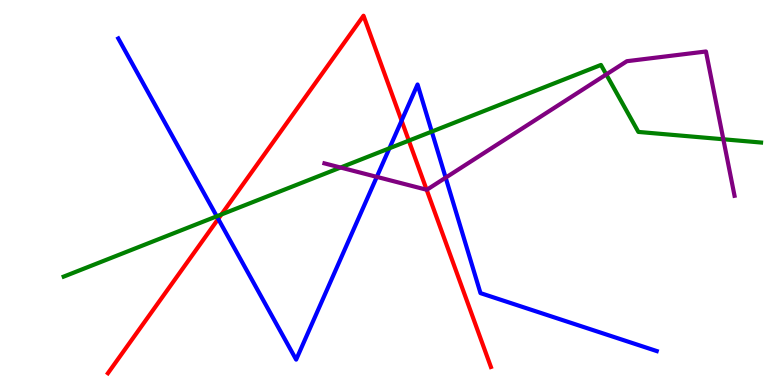[{'lines': ['blue', 'red'], 'intersections': [{'x': 2.82, 'y': 4.31}, {'x': 5.18, 'y': 6.87}]}, {'lines': ['green', 'red'], 'intersections': [{'x': 2.86, 'y': 4.43}, {'x': 5.28, 'y': 6.35}]}, {'lines': ['purple', 'red'], 'intersections': [{'x': 5.5, 'y': 5.07}]}, {'lines': ['blue', 'green'], 'intersections': [{'x': 2.8, 'y': 4.38}, {'x': 5.02, 'y': 6.15}, {'x': 5.57, 'y': 6.58}]}, {'lines': ['blue', 'purple'], 'intersections': [{'x': 4.86, 'y': 5.41}, {'x': 5.75, 'y': 5.39}]}, {'lines': ['green', 'purple'], 'intersections': [{'x': 4.39, 'y': 5.65}, {'x': 7.82, 'y': 8.07}, {'x': 9.33, 'y': 6.38}]}]